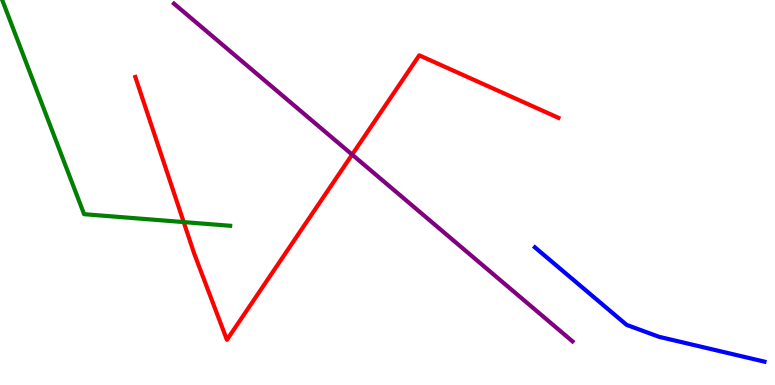[{'lines': ['blue', 'red'], 'intersections': []}, {'lines': ['green', 'red'], 'intersections': [{'x': 2.37, 'y': 4.23}]}, {'lines': ['purple', 'red'], 'intersections': [{'x': 4.54, 'y': 5.98}]}, {'lines': ['blue', 'green'], 'intersections': []}, {'lines': ['blue', 'purple'], 'intersections': []}, {'lines': ['green', 'purple'], 'intersections': []}]